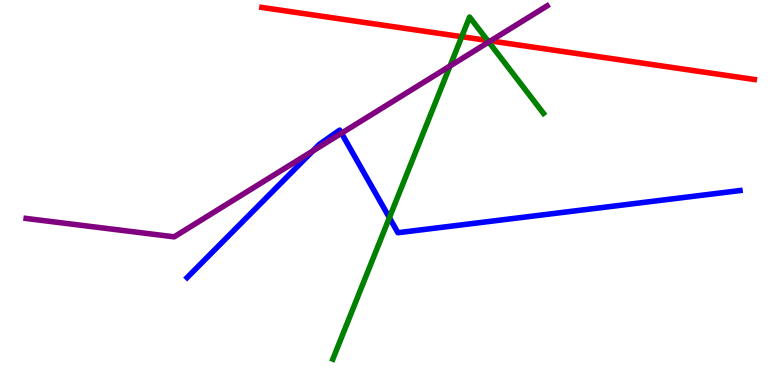[{'lines': ['blue', 'red'], 'intersections': []}, {'lines': ['green', 'red'], 'intersections': [{'x': 5.96, 'y': 9.05}, {'x': 6.29, 'y': 8.95}]}, {'lines': ['purple', 'red'], 'intersections': [{'x': 6.33, 'y': 8.94}]}, {'lines': ['blue', 'green'], 'intersections': [{'x': 5.02, 'y': 4.35}]}, {'lines': ['blue', 'purple'], 'intersections': [{'x': 4.04, 'y': 6.08}, {'x': 4.41, 'y': 6.54}]}, {'lines': ['green', 'purple'], 'intersections': [{'x': 5.81, 'y': 8.29}, {'x': 6.31, 'y': 8.91}]}]